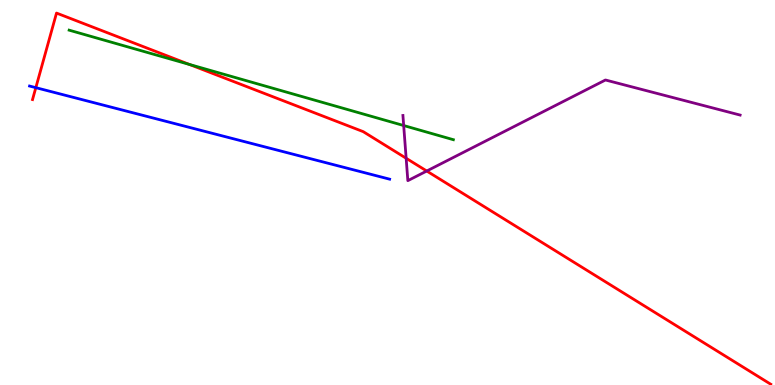[{'lines': ['blue', 'red'], 'intersections': [{'x': 0.462, 'y': 7.72}]}, {'lines': ['green', 'red'], 'intersections': [{'x': 2.44, 'y': 8.33}]}, {'lines': ['purple', 'red'], 'intersections': [{'x': 5.24, 'y': 5.89}, {'x': 5.51, 'y': 5.56}]}, {'lines': ['blue', 'green'], 'intersections': []}, {'lines': ['blue', 'purple'], 'intersections': []}, {'lines': ['green', 'purple'], 'intersections': [{'x': 5.21, 'y': 6.74}]}]